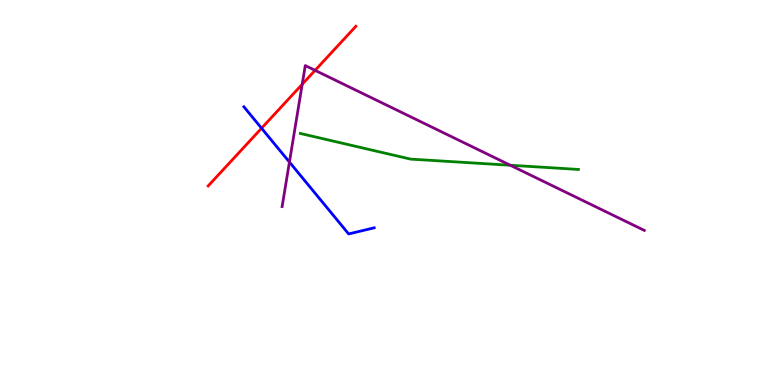[{'lines': ['blue', 'red'], 'intersections': [{'x': 3.37, 'y': 6.67}]}, {'lines': ['green', 'red'], 'intersections': []}, {'lines': ['purple', 'red'], 'intersections': [{'x': 3.9, 'y': 7.81}, {'x': 4.07, 'y': 8.17}]}, {'lines': ['blue', 'green'], 'intersections': []}, {'lines': ['blue', 'purple'], 'intersections': [{'x': 3.73, 'y': 5.79}]}, {'lines': ['green', 'purple'], 'intersections': [{'x': 6.58, 'y': 5.71}]}]